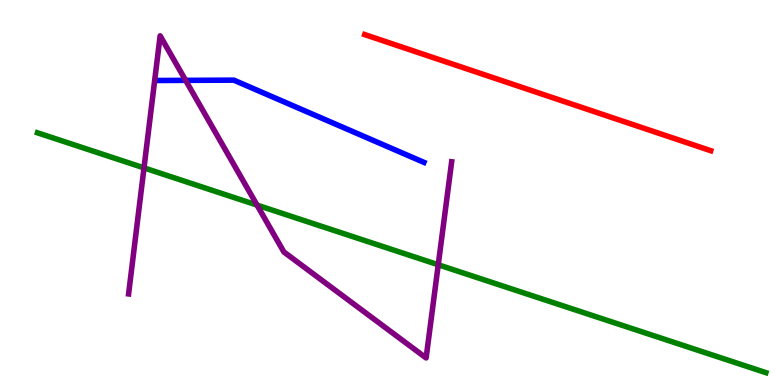[{'lines': ['blue', 'red'], 'intersections': []}, {'lines': ['green', 'red'], 'intersections': []}, {'lines': ['purple', 'red'], 'intersections': []}, {'lines': ['blue', 'green'], 'intersections': []}, {'lines': ['blue', 'purple'], 'intersections': [{'x': 2.4, 'y': 7.91}]}, {'lines': ['green', 'purple'], 'intersections': [{'x': 1.86, 'y': 5.64}, {'x': 3.32, 'y': 4.67}, {'x': 5.65, 'y': 3.12}]}]